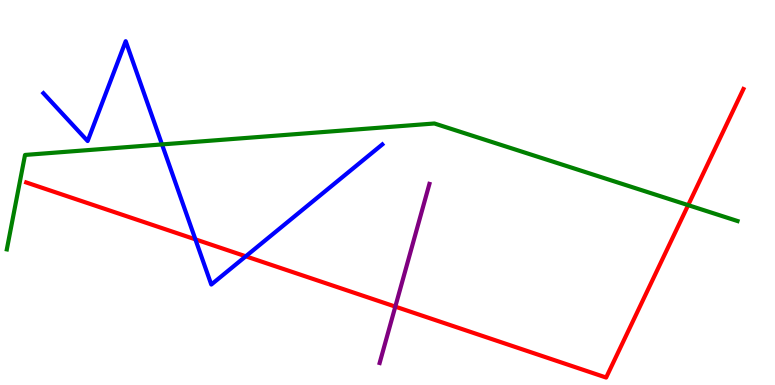[{'lines': ['blue', 'red'], 'intersections': [{'x': 2.52, 'y': 3.78}, {'x': 3.17, 'y': 3.34}]}, {'lines': ['green', 'red'], 'intersections': [{'x': 8.88, 'y': 4.67}]}, {'lines': ['purple', 'red'], 'intersections': [{'x': 5.1, 'y': 2.04}]}, {'lines': ['blue', 'green'], 'intersections': [{'x': 2.09, 'y': 6.25}]}, {'lines': ['blue', 'purple'], 'intersections': []}, {'lines': ['green', 'purple'], 'intersections': []}]